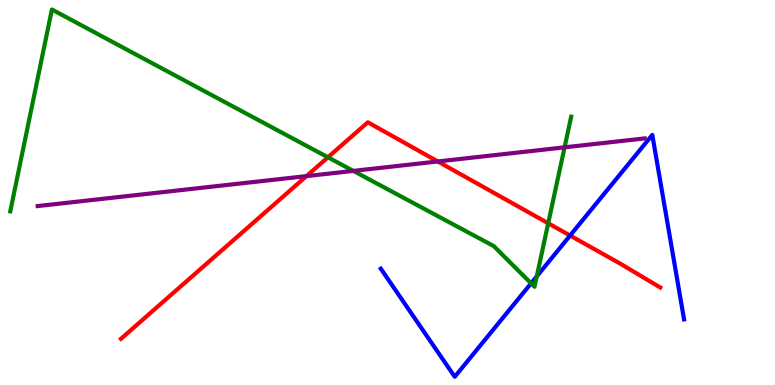[{'lines': ['blue', 'red'], 'intersections': [{'x': 7.36, 'y': 3.88}]}, {'lines': ['green', 'red'], 'intersections': [{'x': 4.23, 'y': 5.91}, {'x': 7.07, 'y': 4.2}]}, {'lines': ['purple', 'red'], 'intersections': [{'x': 3.95, 'y': 5.43}, {'x': 5.65, 'y': 5.81}]}, {'lines': ['blue', 'green'], 'intersections': [{'x': 6.85, 'y': 2.64}, {'x': 6.93, 'y': 2.82}]}, {'lines': ['blue', 'purple'], 'intersections': []}, {'lines': ['green', 'purple'], 'intersections': [{'x': 4.56, 'y': 5.56}, {'x': 7.28, 'y': 6.17}]}]